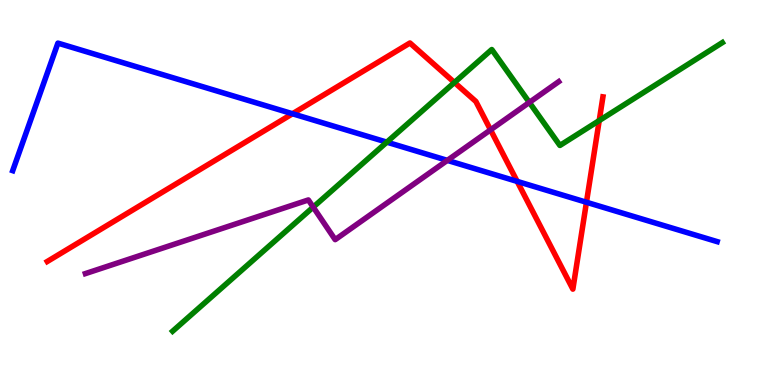[{'lines': ['blue', 'red'], 'intersections': [{'x': 3.77, 'y': 7.05}, {'x': 6.67, 'y': 5.29}, {'x': 7.57, 'y': 4.75}]}, {'lines': ['green', 'red'], 'intersections': [{'x': 5.86, 'y': 7.86}, {'x': 7.73, 'y': 6.87}]}, {'lines': ['purple', 'red'], 'intersections': [{'x': 6.33, 'y': 6.63}]}, {'lines': ['blue', 'green'], 'intersections': [{'x': 4.99, 'y': 6.31}]}, {'lines': ['blue', 'purple'], 'intersections': [{'x': 5.77, 'y': 5.83}]}, {'lines': ['green', 'purple'], 'intersections': [{'x': 4.04, 'y': 4.62}, {'x': 6.83, 'y': 7.34}]}]